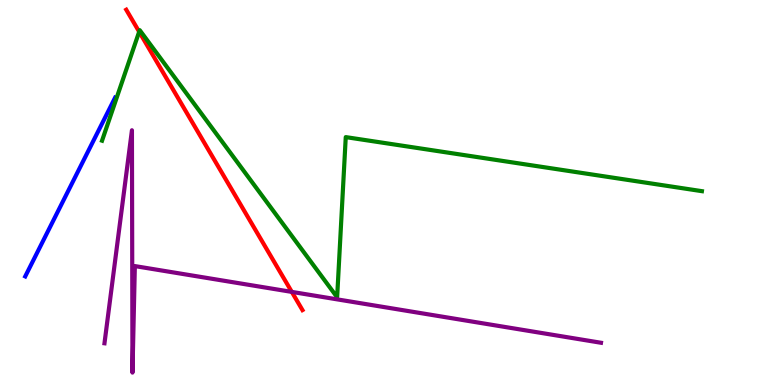[{'lines': ['blue', 'red'], 'intersections': []}, {'lines': ['green', 'red'], 'intersections': [{'x': 1.8, 'y': 9.17}]}, {'lines': ['purple', 'red'], 'intersections': [{'x': 3.77, 'y': 2.42}]}, {'lines': ['blue', 'green'], 'intersections': []}, {'lines': ['blue', 'purple'], 'intersections': []}, {'lines': ['green', 'purple'], 'intersections': []}]